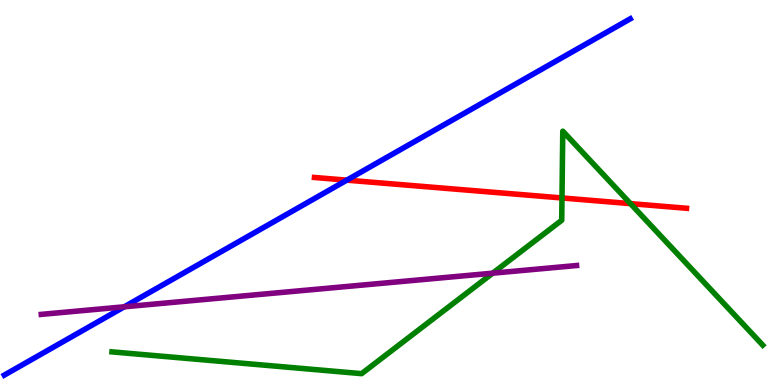[{'lines': ['blue', 'red'], 'intersections': [{'x': 4.47, 'y': 5.32}]}, {'lines': ['green', 'red'], 'intersections': [{'x': 7.25, 'y': 4.86}, {'x': 8.14, 'y': 4.71}]}, {'lines': ['purple', 'red'], 'intersections': []}, {'lines': ['blue', 'green'], 'intersections': []}, {'lines': ['blue', 'purple'], 'intersections': [{'x': 1.6, 'y': 2.03}]}, {'lines': ['green', 'purple'], 'intersections': [{'x': 6.36, 'y': 2.9}]}]